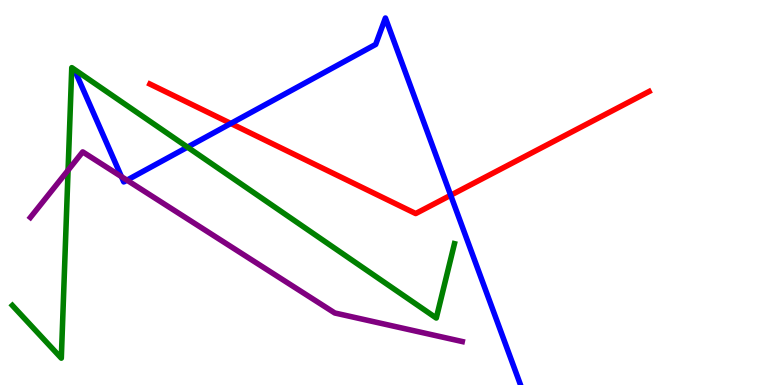[{'lines': ['blue', 'red'], 'intersections': [{'x': 2.98, 'y': 6.79}, {'x': 5.82, 'y': 4.93}]}, {'lines': ['green', 'red'], 'intersections': []}, {'lines': ['purple', 'red'], 'intersections': []}, {'lines': ['blue', 'green'], 'intersections': [{'x': 2.42, 'y': 6.18}]}, {'lines': ['blue', 'purple'], 'intersections': [{'x': 1.57, 'y': 5.41}, {'x': 1.64, 'y': 5.32}]}, {'lines': ['green', 'purple'], 'intersections': [{'x': 0.878, 'y': 5.58}]}]